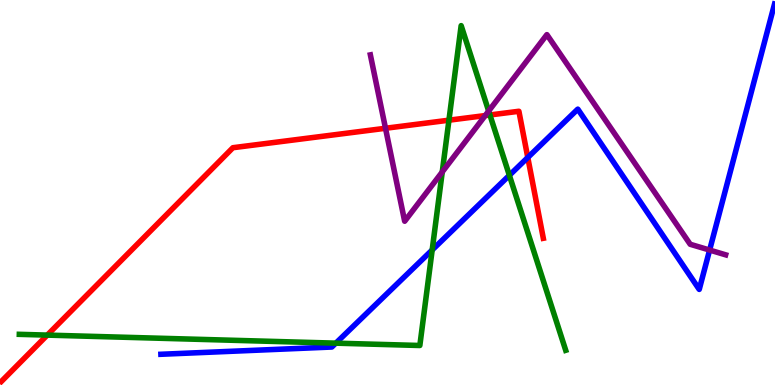[{'lines': ['blue', 'red'], 'intersections': [{'x': 6.81, 'y': 5.91}]}, {'lines': ['green', 'red'], 'intersections': [{'x': 0.61, 'y': 1.3}, {'x': 5.79, 'y': 6.88}, {'x': 6.32, 'y': 7.01}]}, {'lines': ['purple', 'red'], 'intersections': [{'x': 4.97, 'y': 6.67}, {'x': 6.26, 'y': 7.0}]}, {'lines': ['blue', 'green'], 'intersections': [{'x': 4.33, 'y': 1.09}, {'x': 5.58, 'y': 3.51}, {'x': 6.57, 'y': 5.45}]}, {'lines': ['blue', 'purple'], 'intersections': [{'x': 9.16, 'y': 3.5}]}, {'lines': ['green', 'purple'], 'intersections': [{'x': 5.71, 'y': 5.53}, {'x': 6.31, 'y': 7.12}]}]